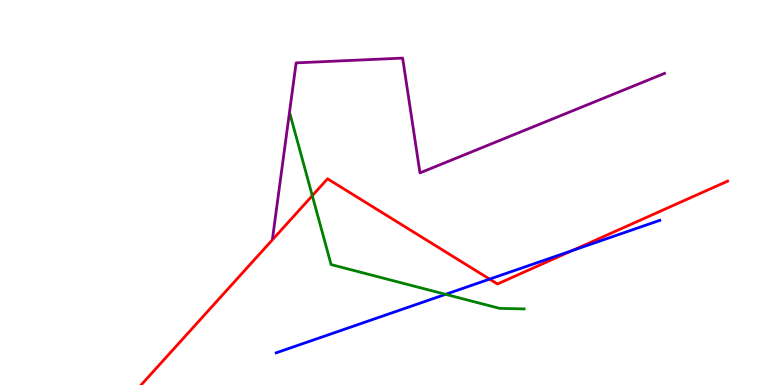[{'lines': ['blue', 'red'], 'intersections': [{'x': 6.32, 'y': 2.75}, {'x': 7.38, 'y': 3.49}]}, {'lines': ['green', 'red'], 'intersections': [{'x': 4.03, 'y': 4.92}]}, {'lines': ['purple', 'red'], 'intersections': []}, {'lines': ['blue', 'green'], 'intersections': [{'x': 5.75, 'y': 2.36}]}, {'lines': ['blue', 'purple'], 'intersections': []}, {'lines': ['green', 'purple'], 'intersections': []}]